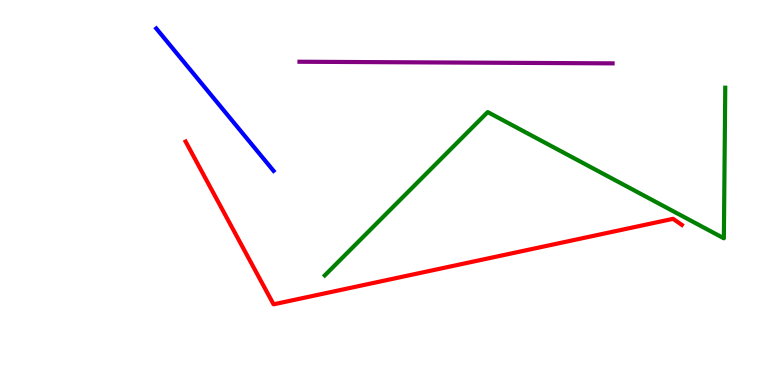[{'lines': ['blue', 'red'], 'intersections': []}, {'lines': ['green', 'red'], 'intersections': []}, {'lines': ['purple', 'red'], 'intersections': []}, {'lines': ['blue', 'green'], 'intersections': []}, {'lines': ['blue', 'purple'], 'intersections': []}, {'lines': ['green', 'purple'], 'intersections': []}]